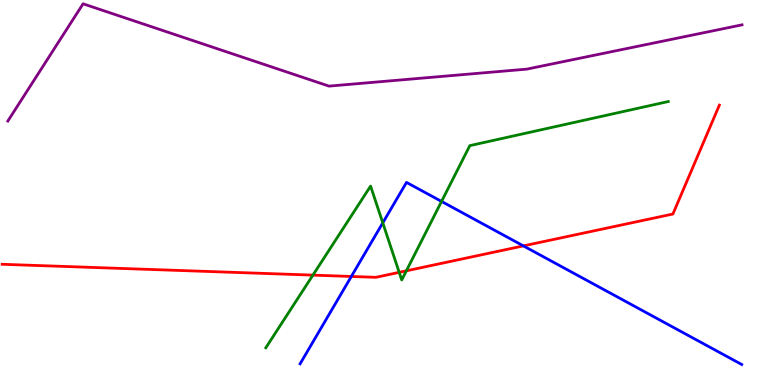[{'lines': ['blue', 'red'], 'intersections': [{'x': 4.53, 'y': 2.82}, {'x': 6.75, 'y': 3.61}]}, {'lines': ['green', 'red'], 'intersections': [{'x': 4.04, 'y': 2.85}, {'x': 5.15, 'y': 2.93}, {'x': 5.24, 'y': 2.97}]}, {'lines': ['purple', 'red'], 'intersections': []}, {'lines': ['blue', 'green'], 'intersections': [{'x': 4.94, 'y': 4.21}, {'x': 5.7, 'y': 4.77}]}, {'lines': ['blue', 'purple'], 'intersections': []}, {'lines': ['green', 'purple'], 'intersections': []}]